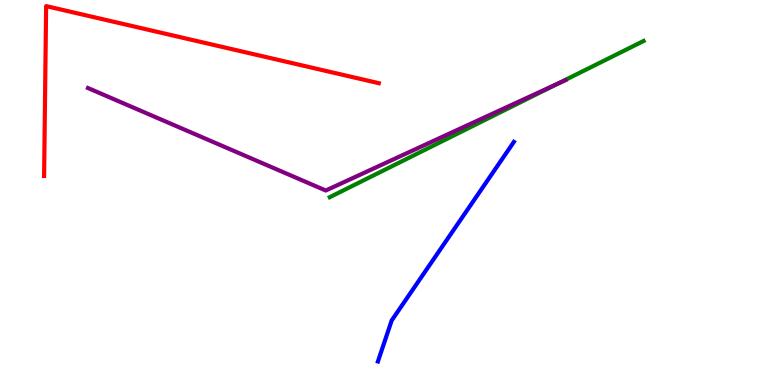[{'lines': ['blue', 'red'], 'intersections': []}, {'lines': ['green', 'red'], 'intersections': []}, {'lines': ['purple', 'red'], 'intersections': []}, {'lines': ['blue', 'green'], 'intersections': []}, {'lines': ['blue', 'purple'], 'intersections': []}, {'lines': ['green', 'purple'], 'intersections': [{'x': 7.2, 'y': 7.83}]}]